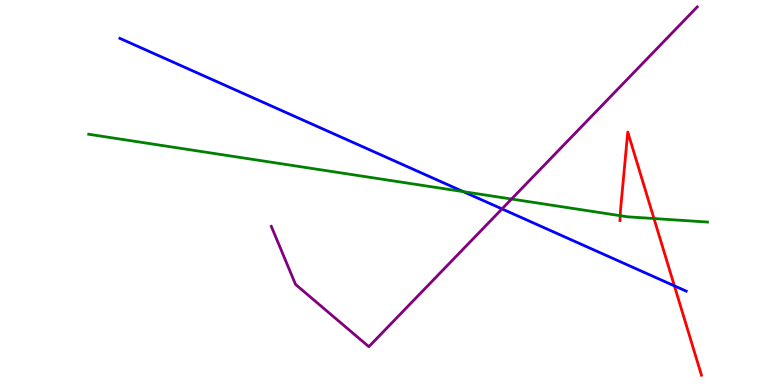[{'lines': ['blue', 'red'], 'intersections': [{'x': 8.7, 'y': 2.58}]}, {'lines': ['green', 'red'], 'intersections': [{'x': 8.0, 'y': 4.4}, {'x': 8.44, 'y': 4.32}]}, {'lines': ['purple', 'red'], 'intersections': []}, {'lines': ['blue', 'green'], 'intersections': [{'x': 5.98, 'y': 5.02}]}, {'lines': ['blue', 'purple'], 'intersections': [{'x': 6.48, 'y': 4.57}]}, {'lines': ['green', 'purple'], 'intersections': [{'x': 6.6, 'y': 4.83}]}]